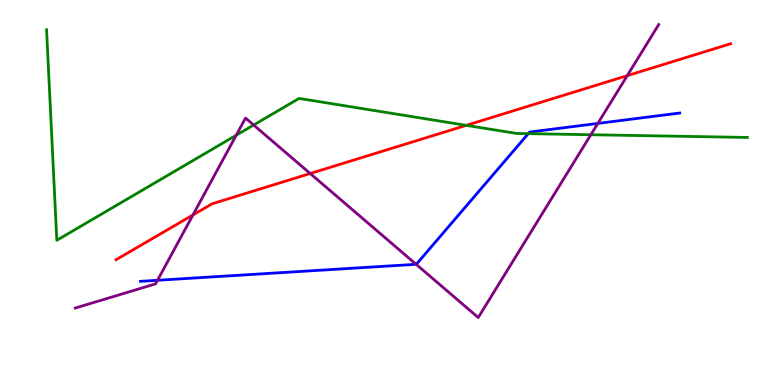[{'lines': ['blue', 'red'], 'intersections': []}, {'lines': ['green', 'red'], 'intersections': [{'x': 6.02, 'y': 6.74}]}, {'lines': ['purple', 'red'], 'intersections': [{'x': 2.49, 'y': 4.42}, {'x': 4.0, 'y': 5.49}, {'x': 8.09, 'y': 8.04}]}, {'lines': ['blue', 'green'], 'intersections': [{'x': 6.82, 'y': 6.53}]}, {'lines': ['blue', 'purple'], 'intersections': [{'x': 2.03, 'y': 2.72}, {'x': 5.37, 'y': 3.14}, {'x': 7.71, 'y': 6.79}]}, {'lines': ['green', 'purple'], 'intersections': [{'x': 3.05, 'y': 6.49}, {'x': 3.27, 'y': 6.75}, {'x': 7.62, 'y': 6.5}]}]